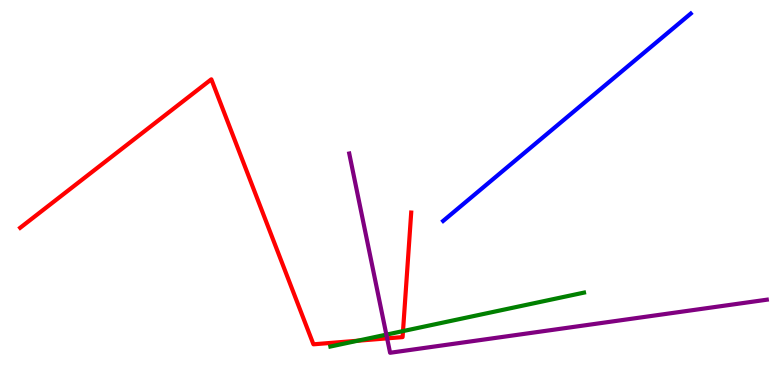[{'lines': ['blue', 'red'], 'intersections': []}, {'lines': ['green', 'red'], 'intersections': [{'x': 4.61, 'y': 1.15}, {'x': 5.2, 'y': 1.4}]}, {'lines': ['purple', 'red'], 'intersections': [{'x': 5.0, 'y': 1.21}]}, {'lines': ['blue', 'green'], 'intersections': []}, {'lines': ['blue', 'purple'], 'intersections': []}, {'lines': ['green', 'purple'], 'intersections': [{'x': 4.99, 'y': 1.31}]}]